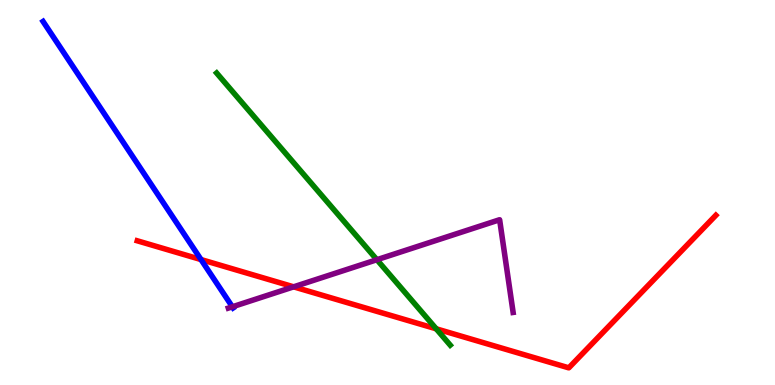[{'lines': ['blue', 'red'], 'intersections': [{'x': 2.59, 'y': 3.26}]}, {'lines': ['green', 'red'], 'intersections': [{'x': 5.63, 'y': 1.46}]}, {'lines': ['purple', 'red'], 'intersections': [{'x': 3.79, 'y': 2.55}]}, {'lines': ['blue', 'green'], 'intersections': []}, {'lines': ['blue', 'purple'], 'intersections': [{'x': 3.0, 'y': 2.03}]}, {'lines': ['green', 'purple'], 'intersections': [{'x': 4.86, 'y': 3.25}]}]